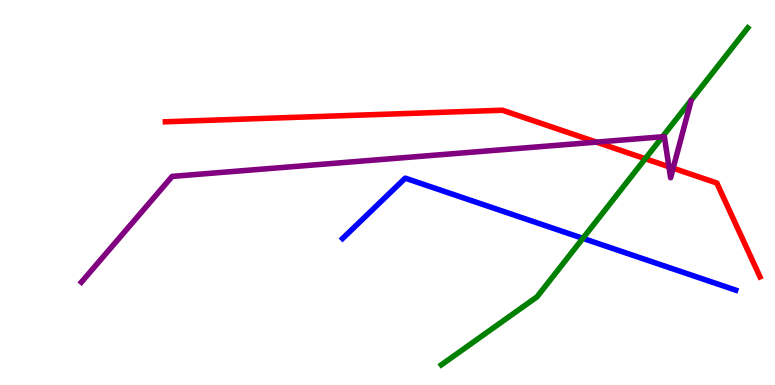[{'lines': ['blue', 'red'], 'intersections': []}, {'lines': ['green', 'red'], 'intersections': [{'x': 8.33, 'y': 5.88}]}, {'lines': ['purple', 'red'], 'intersections': [{'x': 7.7, 'y': 6.31}, {'x': 8.63, 'y': 5.67}, {'x': 8.69, 'y': 5.63}]}, {'lines': ['blue', 'green'], 'intersections': [{'x': 7.52, 'y': 3.81}]}, {'lines': ['blue', 'purple'], 'intersections': []}, {'lines': ['green', 'purple'], 'intersections': [{'x': 8.55, 'y': 6.45}]}]